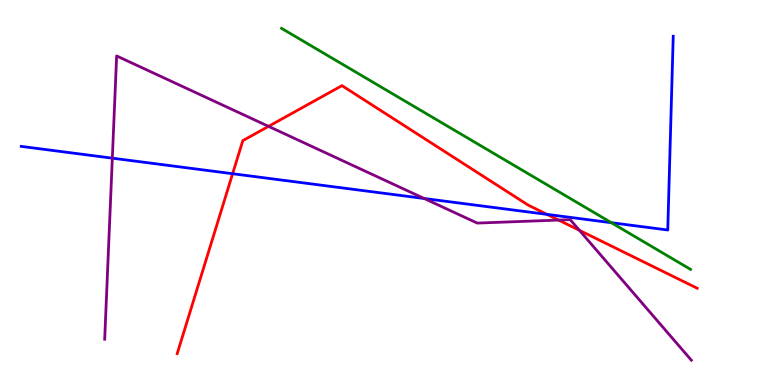[{'lines': ['blue', 'red'], 'intersections': [{'x': 3.0, 'y': 5.49}, {'x': 7.06, 'y': 4.43}]}, {'lines': ['green', 'red'], 'intersections': []}, {'lines': ['purple', 'red'], 'intersections': [{'x': 3.47, 'y': 6.72}, {'x': 7.21, 'y': 4.28}, {'x': 7.48, 'y': 4.02}]}, {'lines': ['blue', 'green'], 'intersections': [{'x': 7.89, 'y': 4.22}]}, {'lines': ['blue', 'purple'], 'intersections': [{'x': 1.45, 'y': 5.89}, {'x': 5.47, 'y': 4.84}]}, {'lines': ['green', 'purple'], 'intersections': []}]